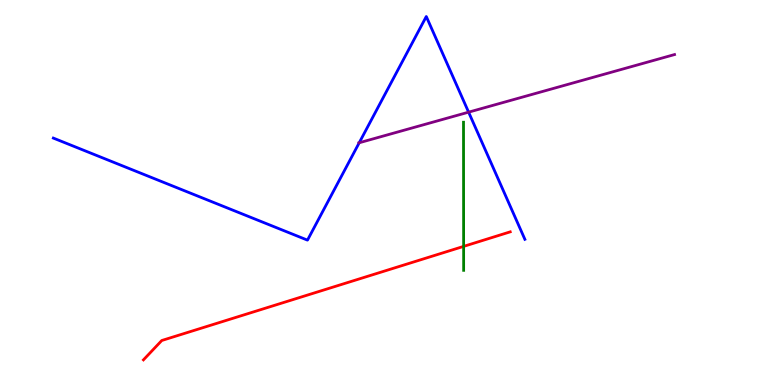[{'lines': ['blue', 'red'], 'intersections': []}, {'lines': ['green', 'red'], 'intersections': [{'x': 5.98, 'y': 3.6}]}, {'lines': ['purple', 'red'], 'intersections': []}, {'lines': ['blue', 'green'], 'intersections': []}, {'lines': ['blue', 'purple'], 'intersections': [{'x': 4.64, 'y': 6.29}, {'x': 6.05, 'y': 7.09}]}, {'lines': ['green', 'purple'], 'intersections': []}]